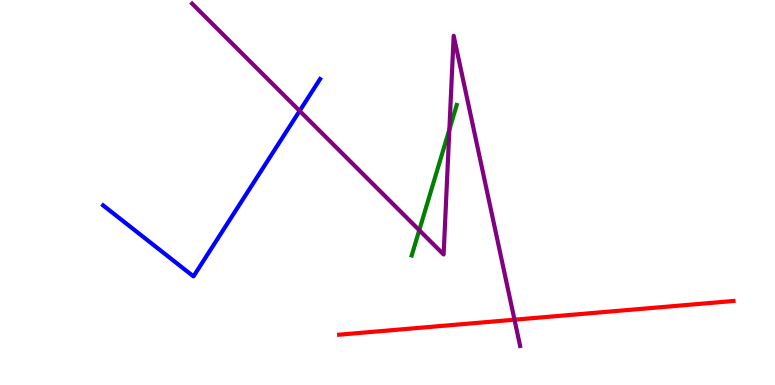[{'lines': ['blue', 'red'], 'intersections': []}, {'lines': ['green', 'red'], 'intersections': []}, {'lines': ['purple', 'red'], 'intersections': [{'x': 6.64, 'y': 1.7}]}, {'lines': ['blue', 'green'], 'intersections': []}, {'lines': ['blue', 'purple'], 'intersections': [{'x': 3.87, 'y': 7.12}]}, {'lines': ['green', 'purple'], 'intersections': [{'x': 5.41, 'y': 4.02}, {'x': 5.8, 'y': 6.63}]}]